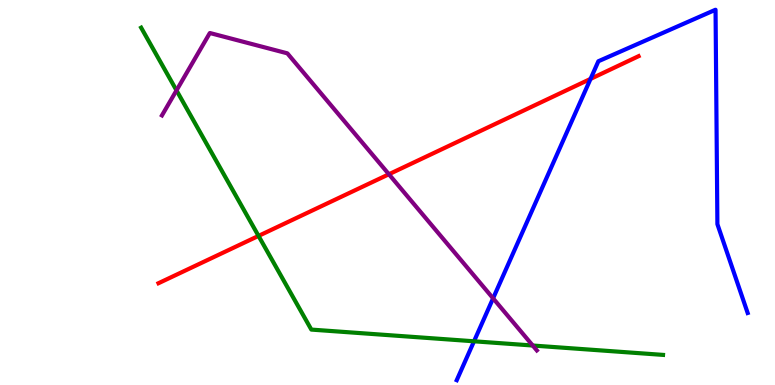[{'lines': ['blue', 'red'], 'intersections': [{'x': 7.62, 'y': 7.95}]}, {'lines': ['green', 'red'], 'intersections': [{'x': 3.34, 'y': 3.87}]}, {'lines': ['purple', 'red'], 'intersections': [{'x': 5.02, 'y': 5.47}]}, {'lines': ['blue', 'green'], 'intersections': [{'x': 6.12, 'y': 1.14}]}, {'lines': ['blue', 'purple'], 'intersections': [{'x': 6.36, 'y': 2.25}]}, {'lines': ['green', 'purple'], 'intersections': [{'x': 2.28, 'y': 7.65}, {'x': 6.87, 'y': 1.03}]}]